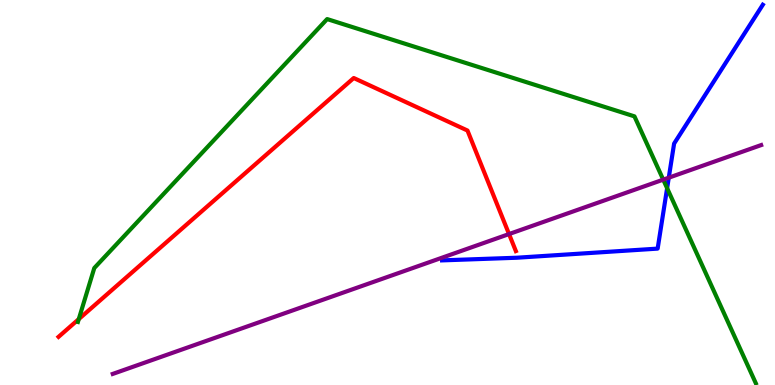[{'lines': ['blue', 'red'], 'intersections': []}, {'lines': ['green', 'red'], 'intersections': [{'x': 1.02, 'y': 1.71}]}, {'lines': ['purple', 'red'], 'intersections': [{'x': 6.57, 'y': 3.92}]}, {'lines': ['blue', 'green'], 'intersections': [{'x': 8.61, 'y': 5.11}]}, {'lines': ['blue', 'purple'], 'intersections': [{'x': 8.63, 'y': 5.38}]}, {'lines': ['green', 'purple'], 'intersections': [{'x': 8.56, 'y': 5.33}]}]